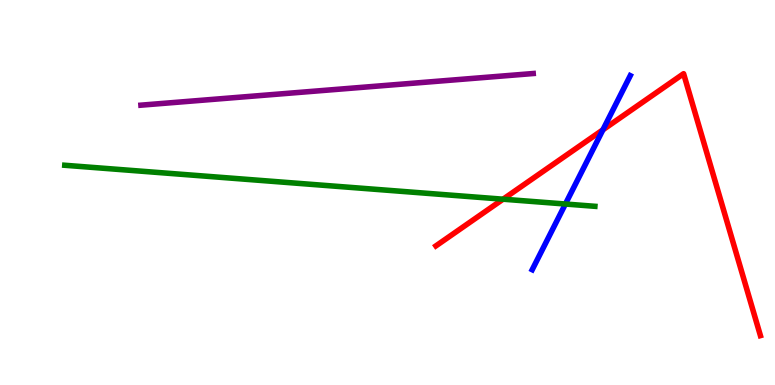[{'lines': ['blue', 'red'], 'intersections': [{'x': 7.78, 'y': 6.63}]}, {'lines': ['green', 'red'], 'intersections': [{'x': 6.49, 'y': 4.83}]}, {'lines': ['purple', 'red'], 'intersections': []}, {'lines': ['blue', 'green'], 'intersections': [{'x': 7.3, 'y': 4.7}]}, {'lines': ['blue', 'purple'], 'intersections': []}, {'lines': ['green', 'purple'], 'intersections': []}]